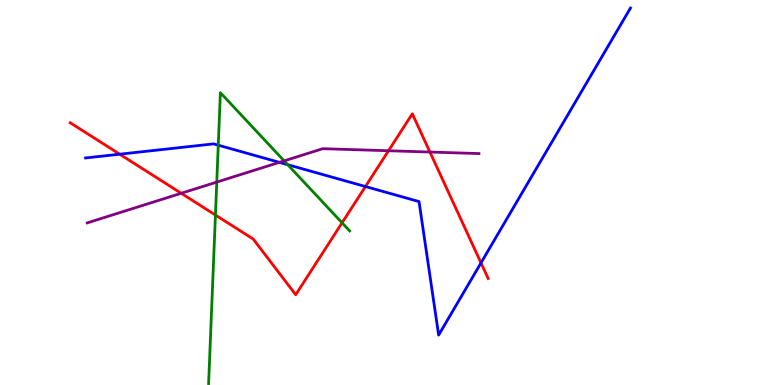[{'lines': ['blue', 'red'], 'intersections': [{'x': 1.54, 'y': 5.99}, {'x': 4.72, 'y': 5.16}, {'x': 6.21, 'y': 3.17}]}, {'lines': ['green', 'red'], 'intersections': [{'x': 2.78, 'y': 4.41}, {'x': 4.41, 'y': 4.21}]}, {'lines': ['purple', 'red'], 'intersections': [{'x': 2.34, 'y': 4.98}, {'x': 5.01, 'y': 6.08}, {'x': 5.55, 'y': 6.05}]}, {'lines': ['blue', 'green'], 'intersections': [{'x': 2.82, 'y': 6.23}, {'x': 3.71, 'y': 5.72}]}, {'lines': ['blue', 'purple'], 'intersections': [{'x': 3.61, 'y': 5.78}]}, {'lines': ['green', 'purple'], 'intersections': [{'x': 2.8, 'y': 5.27}, {'x': 3.67, 'y': 5.82}]}]